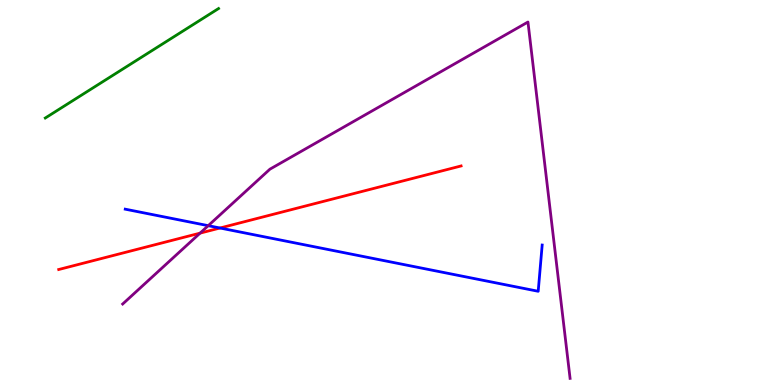[{'lines': ['blue', 'red'], 'intersections': [{'x': 2.84, 'y': 4.08}]}, {'lines': ['green', 'red'], 'intersections': []}, {'lines': ['purple', 'red'], 'intersections': [{'x': 2.58, 'y': 3.94}]}, {'lines': ['blue', 'green'], 'intersections': []}, {'lines': ['blue', 'purple'], 'intersections': [{'x': 2.69, 'y': 4.14}]}, {'lines': ['green', 'purple'], 'intersections': []}]